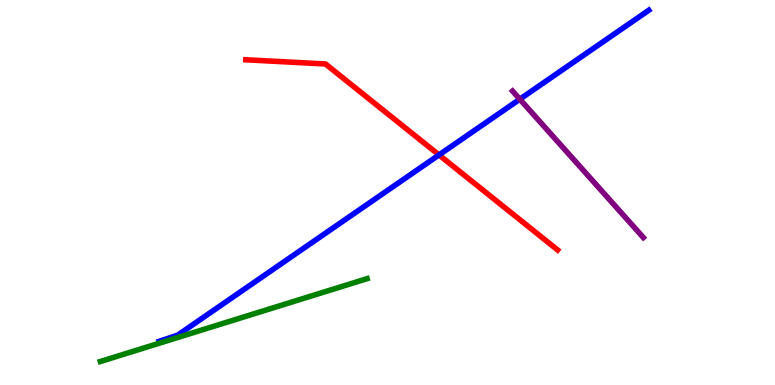[{'lines': ['blue', 'red'], 'intersections': [{'x': 5.66, 'y': 5.98}]}, {'lines': ['green', 'red'], 'intersections': []}, {'lines': ['purple', 'red'], 'intersections': []}, {'lines': ['blue', 'green'], 'intersections': []}, {'lines': ['blue', 'purple'], 'intersections': [{'x': 6.71, 'y': 7.42}]}, {'lines': ['green', 'purple'], 'intersections': []}]